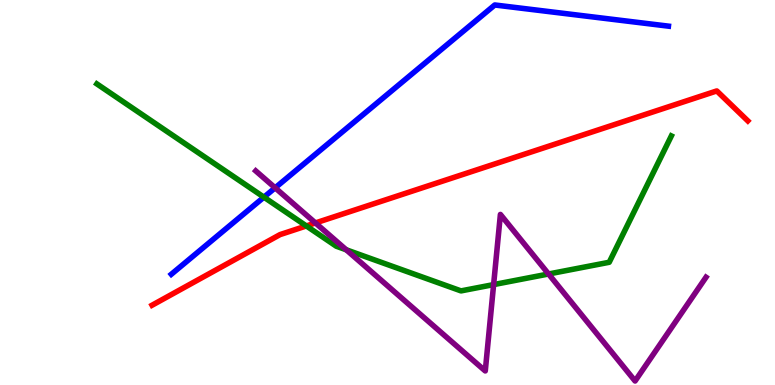[{'lines': ['blue', 'red'], 'intersections': []}, {'lines': ['green', 'red'], 'intersections': [{'x': 3.95, 'y': 4.13}]}, {'lines': ['purple', 'red'], 'intersections': [{'x': 4.07, 'y': 4.21}]}, {'lines': ['blue', 'green'], 'intersections': [{'x': 3.41, 'y': 4.88}]}, {'lines': ['blue', 'purple'], 'intersections': [{'x': 3.55, 'y': 5.12}]}, {'lines': ['green', 'purple'], 'intersections': [{'x': 4.47, 'y': 3.51}, {'x': 6.37, 'y': 2.61}, {'x': 7.08, 'y': 2.88}]}]